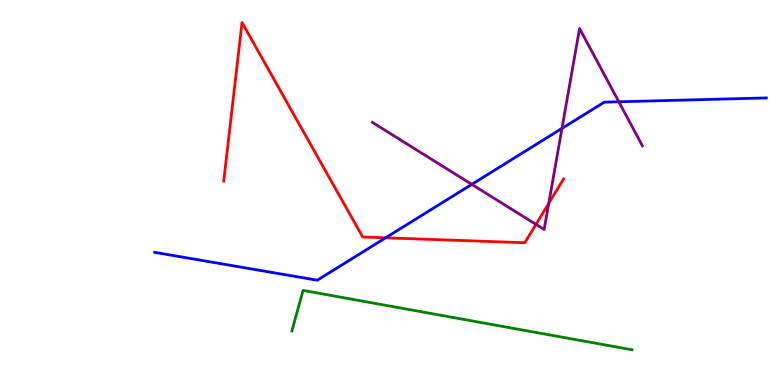[{'lines': ['blue', 'red'], 'intersections': [{'x': 4.98, 'y': 3.82}]}, {'lines': ['green', 'red'], 'intersections': []}, {'lines': ['purple', 'red'], 'intersections': [{'x': 6.92, 'y': 4.17}, {'x': 7.08, 'y': 4.72}]}, {'lines': ['blue', 'green'], 'intersections': []}, {'lines': ['blue', 'purple'], 'intersections': [{'x': 6.09, 'y': 5.21}, {'x': 7.25, 'y': 6.66}, {'x': 7.98, 'y': 7.36}]}, {'lines': ['green', 'purple'], 'intersections': []}]